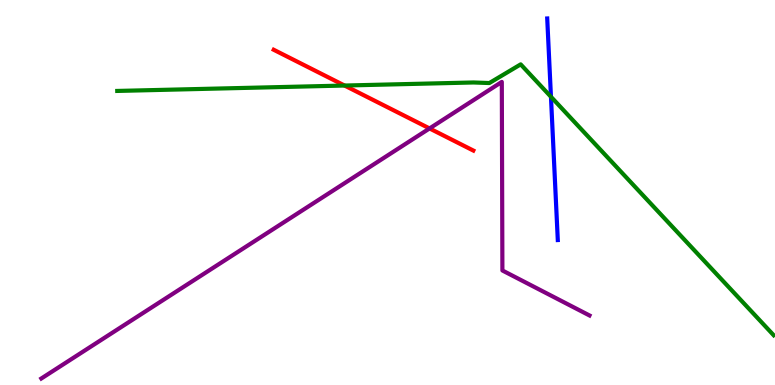[{'lines': ['blue', 'red'], 'intersections': []}, {'lines': ['green', 'red'], 'intersections': [{'x': 4.45, 'y': 7.78}]}, {'lines': ['purple', 'red'], 'intersections': [{'x': 5.54, 'y': 6.66}]}, {'lines': ['blue', 'green'], 'intersections': [{'x': 7.11, 'y': 7.49}]}, {'lines': ['blue', 'purple'], 'intersections': []}, {'lines': ['green', 'purple'], 'intersections': []}]